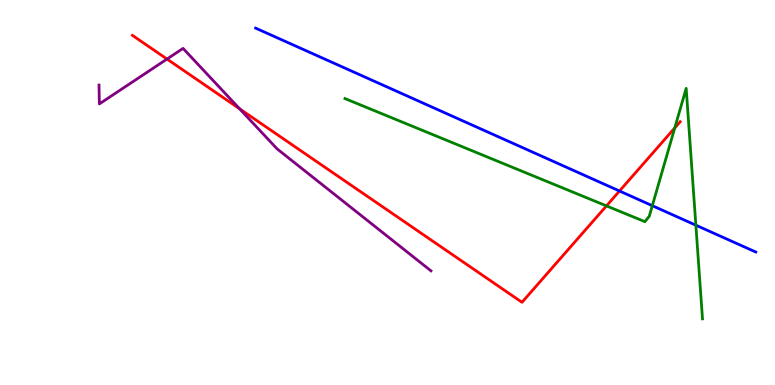[{'lines': ['blue', 'red'], 'intersections': [{'x': 7.99, 'y': 5.04}]}, {'lines': ['green', 'red'], 'intersections': [{'x': 7.83, 'y': 4.65}, {'x': 8.71, 'y': 6.68}]}, {'lines': ['purple', 'red'], 'intersections': [{'x': 2.15, 'y': 8.47}, {'x': 3.09, 'y': 7.17}]}, {'lines': ['blue', 'green'], 'intersections': [{'x': 8.42, 'y': 4.66}, {'x': 8.98, 'y': 4.15}]}, {'lines': ['blue', 'purple'], 'intersections': []}, {'lines': ['green', 'purple'], 'intersections': []}]